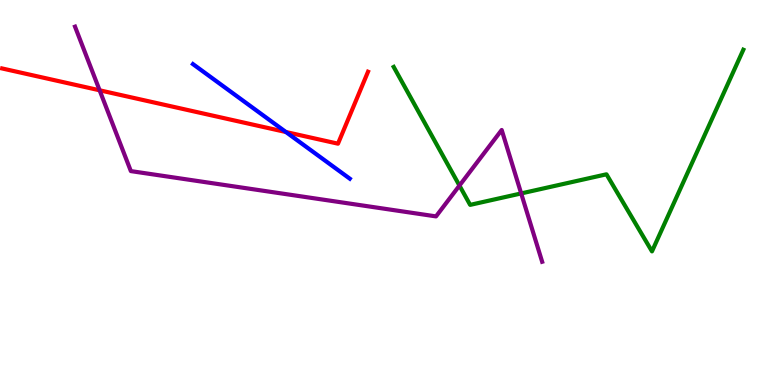[{'lines': ['blue', 'red'], 'intersections': [{'x': 3.69, 'y': 6.57}]}, {'lines': ['green', 'red'], 'intersections': []}, {'lines': ['purple', 'red'], 'intersections': [{'x': 1.29, 'y': 7.65}]}, {'lines': ['blue', 'green'], 'intersections': []}, {'lines': ['blue', 'purple'], 'intersections': []}, {'lines': ['green', 'purple'], 'intersections': [{'x': 5.93, 'y': 5.18}, {'x': 6.72, 'y': 4.98}]}]